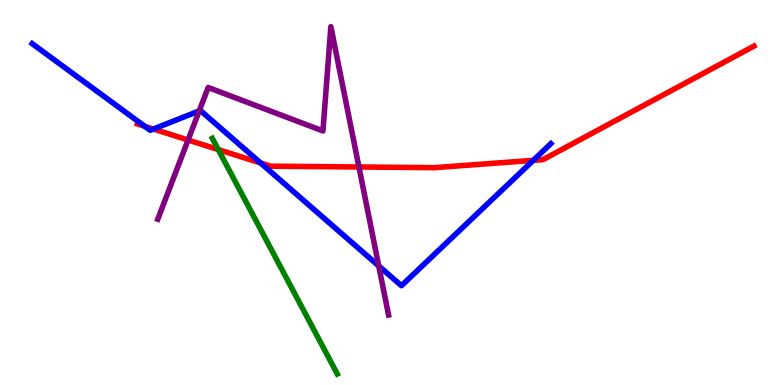[{'lines': ['blue', 'red'], 'intersections': [{'x': 1.87, 'y': 6.72}, {'x': 1.98, 'y': 6.65}, {'x': 3.36, 'y': 5.77}, {'x': 6.88, 'y': 5.84}]}, {'lines': ['green', 'red'], 'intersections': [{'x': 2.82, 'y': 6.12}]}, {'lines': ['purple', 'red'], 'intersections': [{'x': 2.43, 'y': 6.36}, {'x': 4.63, 'y': 5.66}]}, {'lines': ['blue', 'green'], 'intersections': []}, {'lines': ['blue', 'purple'], 'intersections': [{'x': 2.57, 'y': 7.12}, {'x': 4.89, 'y': 3.09}]}, {'lines': ['green', 'purple'], 'intersections': []}]